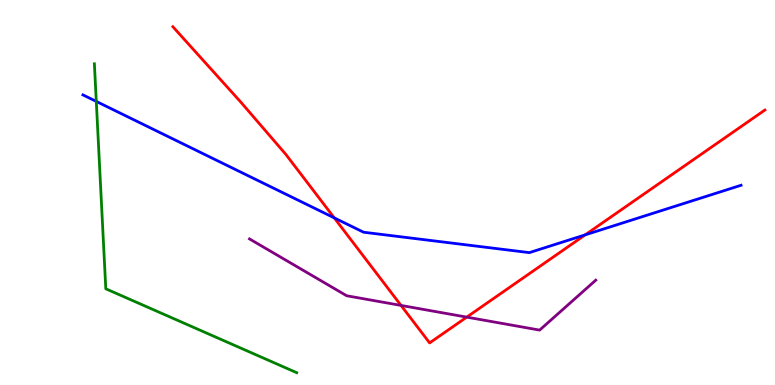[{'lines': ['blue', 'red'], 'intersections': [{'x': 4.31, 'y': 4.34}, {'x': 7.55, 'y': 3.9}]}, {'lines': ['green', 'red'], 'intersections': []}, {'lines': ['purple', 'red'], 'intersections': [{'x': 5.17, 'y': 2.07}, {'x': 6.02, 'y': 1.76}]}, {'lines': ['blue', 'green'], 'intersections': [{'x': 1.24, 'y': 7.37}]}, {'lines': ['blue', 'purple'], 'intersections': []}, {'lines': ['green', 'purple'], 'intersections': []}]